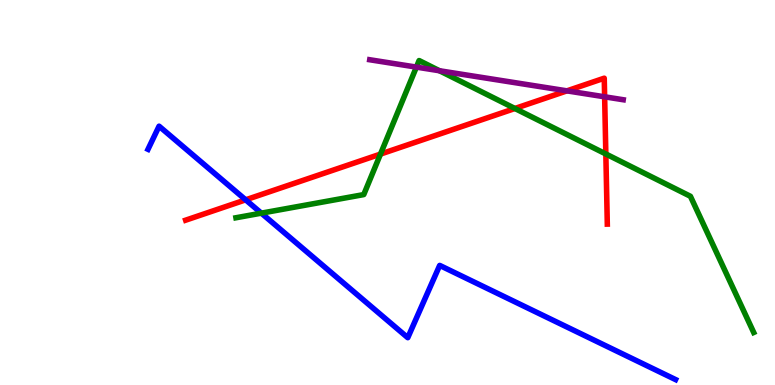[{'lines': ['blue', 'red'], 'intersections': [{'x': 3.17, 'y': 4.81}]}, {'lines': ['green', 'red'], 'intersections': [{'x': 4.91, 'y': 6.0}, {'x': 6.64, 'y': 7.18}, {'x': 7.82, 'y': 6.0}]}, {'lines': ['purple', 'red'], 'intersections': [{'x': 7.32, 'y': 7.64}, {'x': 7.8, 'y': 7.49}]}, {'lines': ['blue', 'green'], 'intersections': [{'x': 3.37, 'y': 4.46}]}, {'lines': ['blue', 'purple'], 'intersections': []}, {'lines': ['green', 'purple'], 'intersections': [{'x': 5.37, 'y': 8.26}, {'x': 5.67, 'y': 8.16}]}]